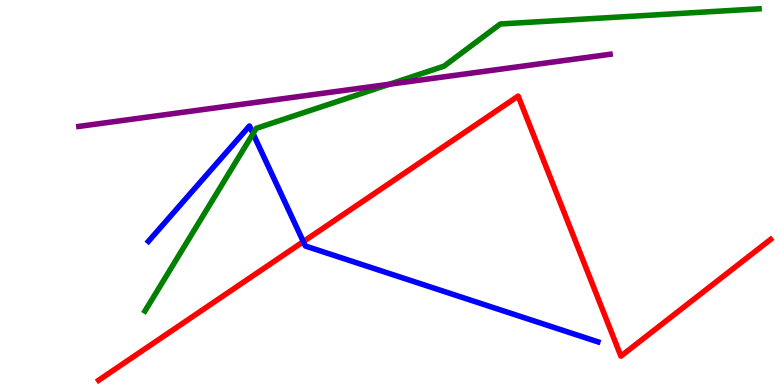[{'lines': ['blue', 'red'], 'intersections': [{'x': 3.91, 'y': 3.72}]}, {'lines': ['green', 'red'], 'intersections': []}, {'lines': ['purple', 'red'], 'intersections': []}, {'lines': ['blue', 'green'], 'intersections': [{'x': 3.27, 'y': 6.53}]}, {'lines': ['blue', 'purple'], 'intersections': []}, {'lines': ['green', 'purple'], 'intersections': [{'x': 5.03, 'y': 7.81}]}]